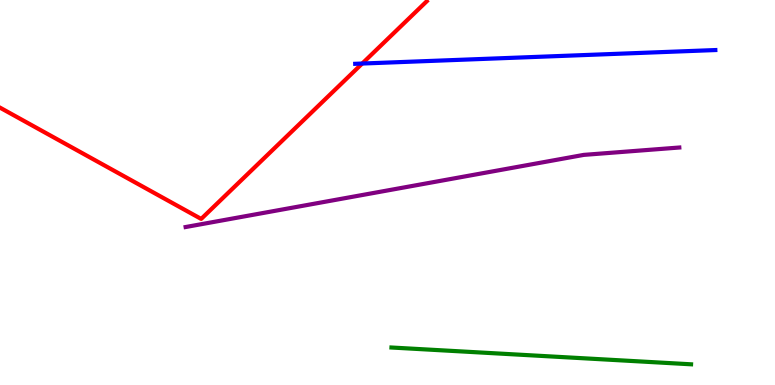[{'lines': ['blue', 'red'], 'intersections': [{'x': 4.67, 'y': 8.35}]}, {'lines': ['green', 'red'], 'intersections': []}, {'lines': ['purple', 'red'], 'intersections': []}, {'lines': ['blue', 'green'], 'intersections': []}, {'lines': ['blue', 'purple'], 'intersections': []}, {'lines': ['green', 'purple'], 'intersections': []}]